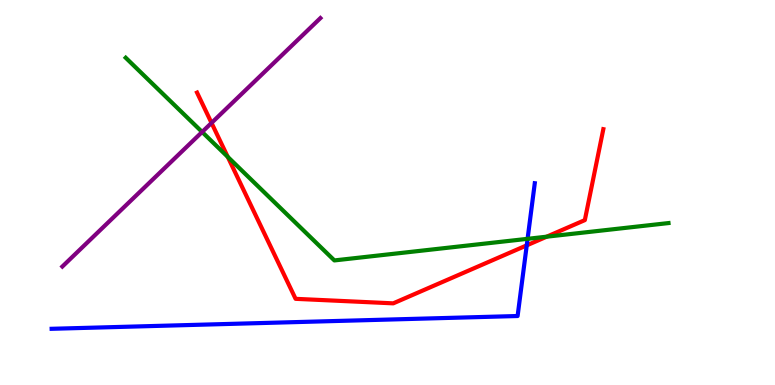[{'lines': ['blue', 'red'], 'intersections': [{'x': 6.8, 'y': 3.63}]}, {'lines': ['green', 'red'], 'intersections': [{'x': 2.94, 'y': 5.93}, {'x': 7.05, 'y': 3.85}]}, {'lines': ['purple', 'red'], 'intersections': [{'x': 2.73, 'y': 6.81}]}, {'lines': ['blue', 'green'], 'intersections': [{'x': 6.81, 'y': 3.8}]}, {'lines': ['blue', 'purple'], 'intersections': []}, {'lines': ['green', 'purple'], 'intersections': [{'x': 2.61, 'y': 6.57}]}]